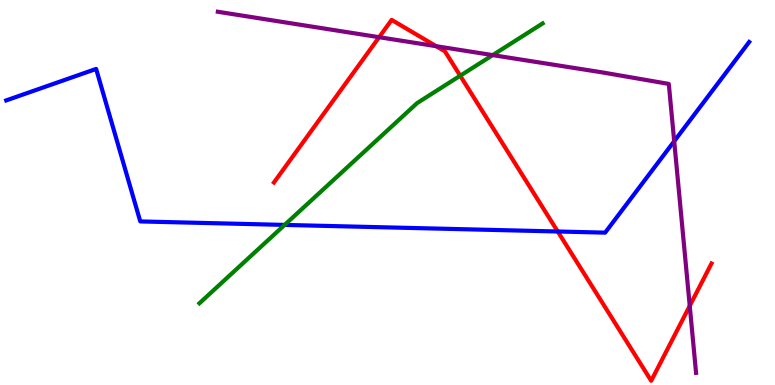[{'lines': ['blue', 'red'], 'intersections': [{'x': 7.2, 'y': 3.99}]}, {'lines': ['green', 'red'], 'intersections': [{'x': 5.94, 'y': 8.03}]}, {'lines': ['purple', 'red'], 'intersections': [{'x': 4.89, 'y': 9.03}, {'x': 5.63, 'y': 8.8}, {'x': 8.9, 'y': 2.06}]}, {'lines': ['blue', 'green'], 'intersections': [{'x': 3.67, 'y': 4.16}]}, {'lines': ['blue', 'purple'], 'intersections': [{'x': 8.7, 'y': 6.33}]}, {'lines': ['green', 'purple'], 'intersections': [{'x': 6.36, 'y': 8.57}]}]